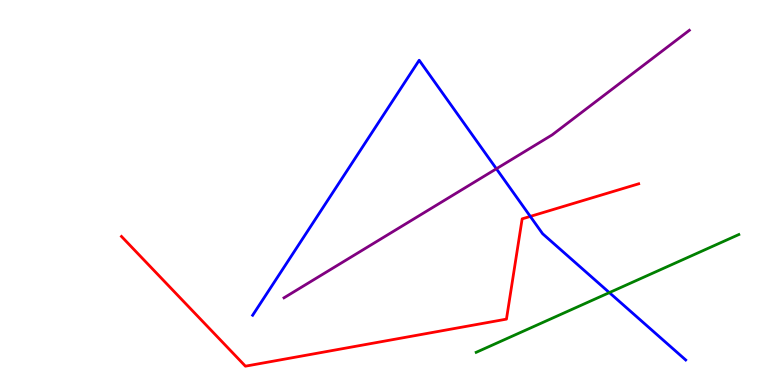[{'lines': ['blue', 'red'], 'intersections': [{'x': 6.84, 'y': 4.38}]}, {'lines': ['green', 'red'], 'intersections': []}, {'lines': ['purple', 'red'], 'intersections': []}, {'lines': ['blue', 'green'], 'intersections': [{'x': 7.86, 'y': 2.4}]}, {'lines': ['blue', 'purple'], 'intersections': [{'x': 6.41, 'y': 5.62}]}, {'lines': ['green', 'purple'], 'intersections': []}]